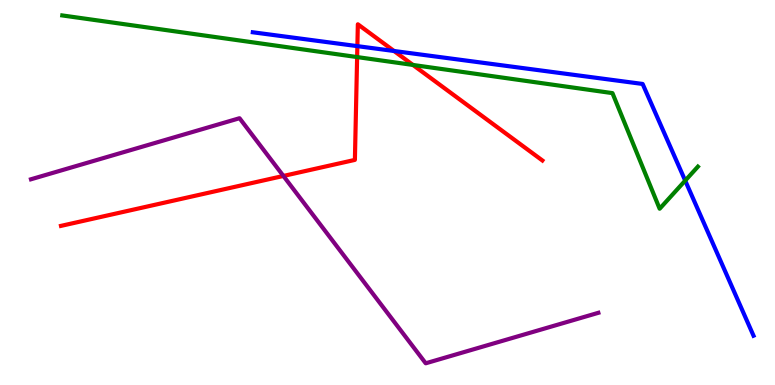[{'lines': ['blue', 'red'], 'intersections': [{'x': 4.61, 'y': 8.8}, {'x': 5.08, 'y': 8.68}]}, {'lines': ['green', 'red'], 'intersections': [{'x': 4.61, 'y': 8.52}, {'x': 5.33, 'y': 8.31}]}, {'lines': ['purple', 'red'], 'intersections': [{'x': 3.66, 'y': 5.43}]}, {'lines': ['blue', 'green'], 'intersections': [{'x': 8.84, 'y': 5.31}]}, {'lines': ['blue', 'purple'], 'intersections': []}, {'lines': ['green', 'purple'], 'intersections': []}]